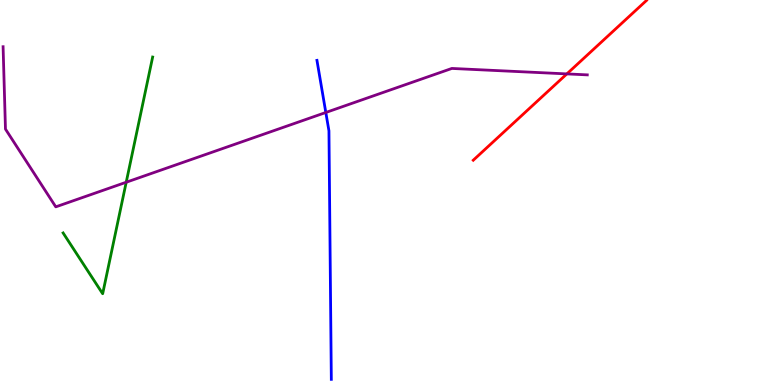[{'lines': ['blue', 'red'], 'intersections': []}, {'lines': ['green', 'red'], 'intersections': []}, {'lines': ['purple', 'red'], 'intersections': [{'x': 7.31, 'y': 8.08}]}, {'lines': ['blue', 'green'], 'intersections': []}, {'lines': ['blue', 'purple'], 'intersections': [{'x': 4.2, 'y': 7.08}]}, {'lines': ['green', 'purple'], 'intersections': [{'x': 1.63, 'y': 5.27}]}]